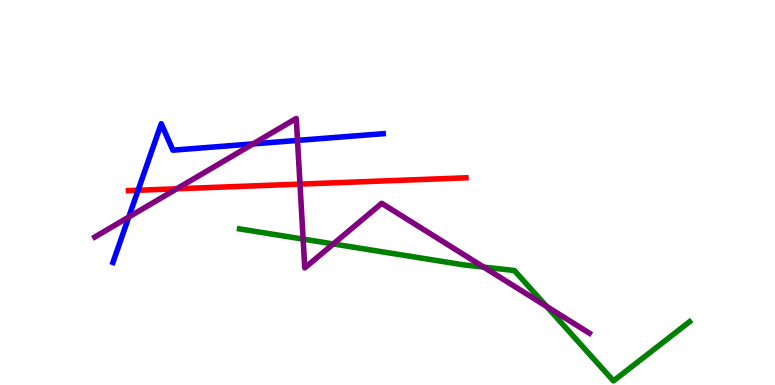[{'lines': ['blue', 'red'], 'intersections': [{'x': 1.78, 'y': 5.06}]}, {'lines': ['green', 'red'], 'intersections': []}, {'lines': ['purple', 'red'], 'intersections': [{'x': 2.28, 'y': 5.1}, {'x': 3.87, 'y': 5.22}]}, {'lines': ['blue', 'green'], 'intersections': []}, {'lines': ['blue', 'purple'], 'intersections': [{'x': 1.66, 'y': 4.36}, {'x': 3.26, 'y': 6.26}, {'x': 3.84, 'y': 6.35}]}, {'lines': ['green', 'purple'], 'intersections': [{'x': 3.91, 'y': 3.79}, {'x': 4.3, 'y': 3.66}, {'x': 6.24, 'y': 3.06}, {'x': 7.05, 'y': 2.04}]}]